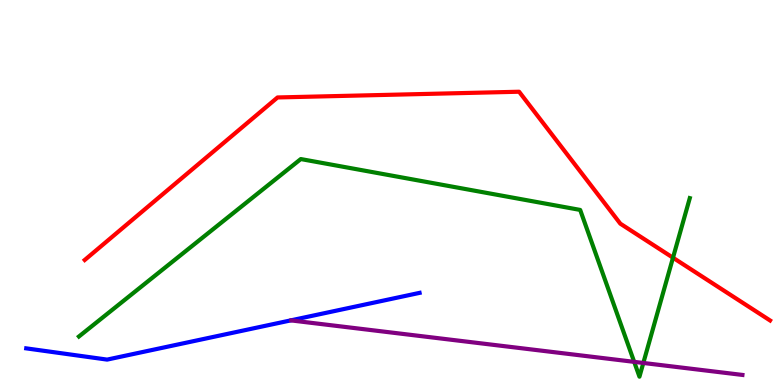[{'lines': ['blue', 'red'], 'intersections': []}, {'lines': ['green', 'red'], 'intersections': [{'x': 8.68, 'y': 3.31}]}, {'lines': ['purple', 'red'], 'intersections': []}, {'lines': ['blue', 'green'], 'intersections': []}, {'lines': ['blue', 'purple'], 'intersections': []}, {'lines': ['green', 'purple'], 'intersections': [{'x': 8.18, 'y': 0.601}, {'x': 8.3, 'y': 0.572}]}]